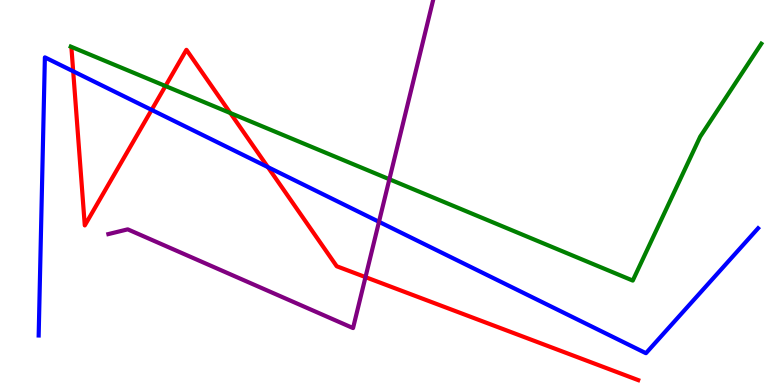[{'lines': ['blue', 'red'], 'intersections': [{'x': 0.944, 'y': 8.15}, {'x': 1.96, 'y': 7.15}, {'x': 3.46, 'y': 5.66}]}, {'lines': ['green', 'red'], 'intersections': [{'x': 2.13, 'y': 7.77}, {'x': 2.97, 'y': 7.06}]}, {'lines': ['purple', 'red'], 'intersections': [{'x': 4.72, 'y': 2.8}]}, {'lines': ['blue', 'green'], 'intersections': []}, {'lines': ['blue', 'purple'], 'intersections': [{'x': 4.89, 'y': 4.24}]}, {'lines': ['green', 'purple'], 'intersections': [{'x': 5.02, 'y': 5.34}]}]